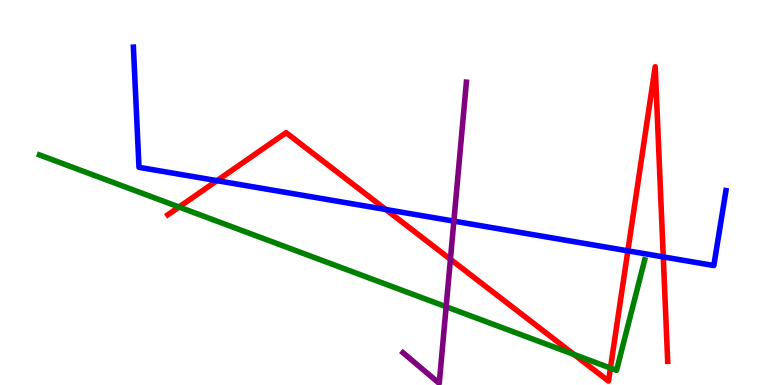[{'lines': ['blue', 'red'], 'intersections': [{'x': 2.8, 'y': 5.31}, {'x': 4.98, 'y': 4.56}, {'x': 8.1, 'y': 3.48}, {'x': 8.56, 'y': 3.33}]}, {'lines': ['green', 'red'], 'intersections': [{'x': 2.31, 'y': 4.62}, {'x': 7.41, 'y': 0.794}, {'x': 7.88, 'y': 0.44}]}, {'lines': ['purple', 'red'], 'intersections': [{'x': 5.81, 'y': 3.27}]}, {'lines': ['blue', 'green'], 'intersections': []}, {'lines': ['blue', 'purple'], 'intersections': [{'x': 5.86, 'y': 4.26}]}, {'lines': ['green', 'purple'], 'intersections': [{'x': 5.76, 'y': 2.03}]}]